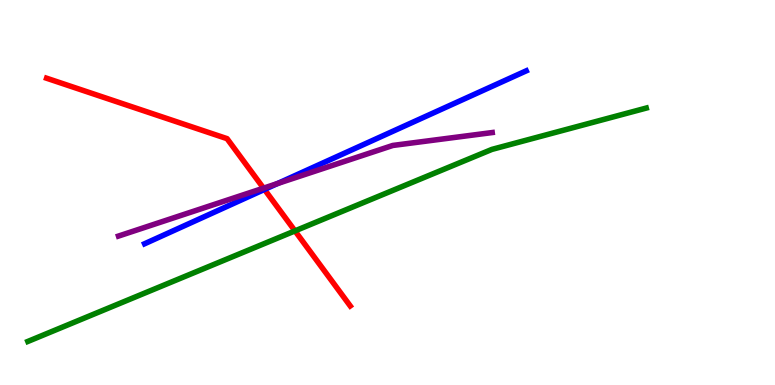[{'lines': ['blue', 'red'], 'intersections': [{'x': 3.41, 'y': 5.08}]}, {'lines': ['green', 'red'], 'intersections': [{'x': 3.81, 'y': 4.0}]}, {'lines': ['purple', 'red'], 'intersections': [{'x': 3.4, 'y': 5.11}]}, {'lines': ['blue', 'green'], 'intersections': []}, {'lines': ['blue', 'purple'], 'intersections': [{'x': 3.58, 'y': 5.23}]}, {'lines': ['green', 'purple'], 'intersections': []}]